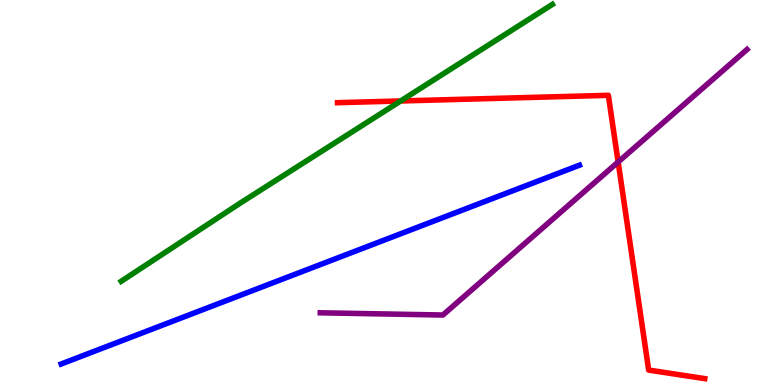[{'lines': ['blue', 'red'], 'intersections': []}, {'lines': ['green', 'red'], 'intersections': [{'x': 5.17, 'y': 7.38}]}, {'lines': ['purple', 'red'], 'intersections': [{'x': 7.98, 'y': 5.79}]}, {'lines': ['blue', 'green'], 'intersections': []}, {'lines': ['blue', 'purple'], 'intersections': []}, {'lines': ['green', 'purple'], 'intersections': []}]